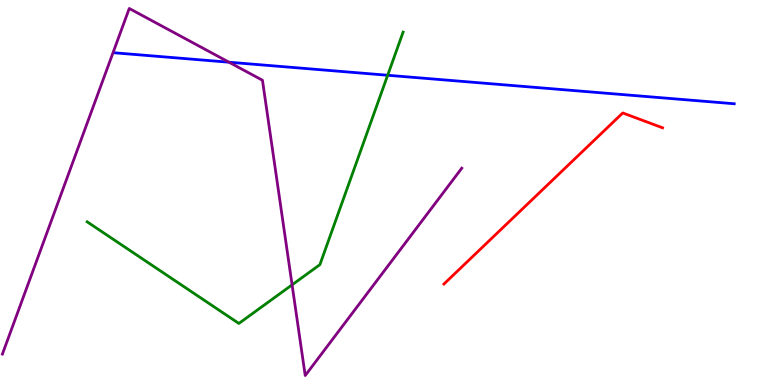[{'lines': ['blue', 'red'], 'intersections': []}, {'lines': ['green', 'red'], 'intersections': []}, {'lines': ['purple', 'red'], 'intersections': []}, {'lines': ['blue', 'green'], 'intersections': [{'x': 5.0, 'y': 8.05}]}, {'lines': ['blue', 'purple'], 'intersections': [{'x': 2.95, 'y': 8.38}]}, {'lines': ['green', 'purple'], 'intersections': [{'x': 3.77, 'y': 2.6}]}]